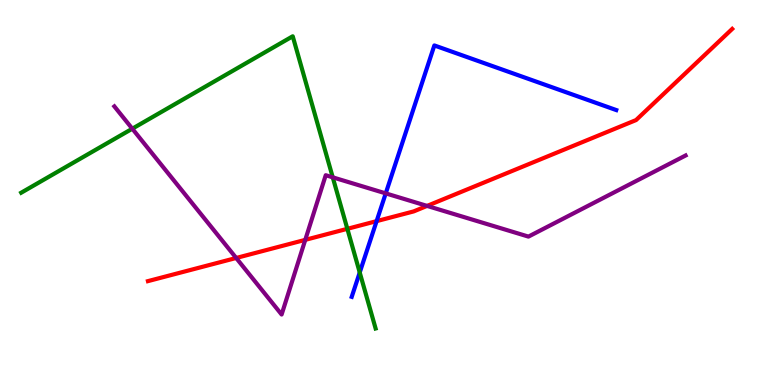[{'lines': ['blue', 'red'], 'intersections': [{'x': 4.86, 'y': 4.26}]}, {'lines': ['green', 'red'], 'intersections': [{'x': 4.48, 'y': 4.06}]}, {'lines': ['purple', 'red'], 'intersections': [{'x': 3.05, 'y': 3.3}, {'x': 3.94, 'y': 3.77}, {'x': 5.51, 'y': 4.65}]}, {'lines': ['blue', 'green'], 'intersections': [{'x': 4.64, 'y': 2.92}]}, {'lines': ['blue', 'purple'], 'intersections': [{'x': 4.98, 'y': 4.98}]}, {'lines': ['green', 'purple'], 'intersections': [{'x': 1.71, 'y': 6.66}, {'x': 4.29, 'y': 5.39}]}]